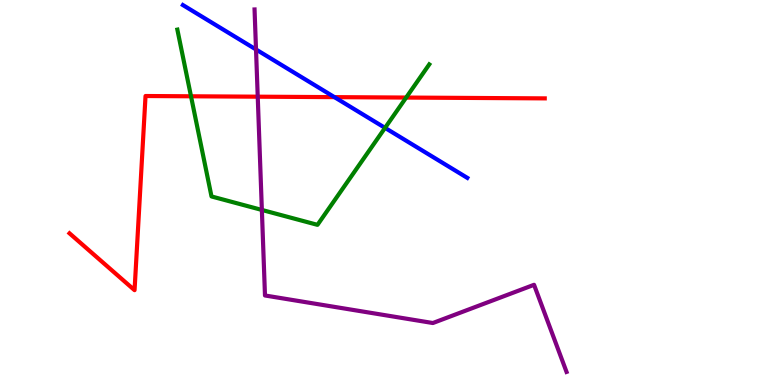[{'lines': ['blue', 'red'], 'intersections': [{'x': 4.32, 'y': 7.48}]}, {'lines': ['green', 'red'], 'intersections': [{'x': 2.46, 'y': 7.5}, {'x': 5.24, 'y': 7.47}]}, {'lines': ['purple', 'red'], 'intersections': [{'x': 3.33, 'y': 7.49}]}, {'lines': ['blue', 'green'], 'intersections': [{'x': 4.97, 'y': 6.68}]}, {'lines': ['blue', 'purple'], 'intersections': [{'x': 3.3, 'y': 8.71}]}, {'lines': ['green', 'purple'], 'intersections': [{'x': 3.38, 'y': 4.55}]}]